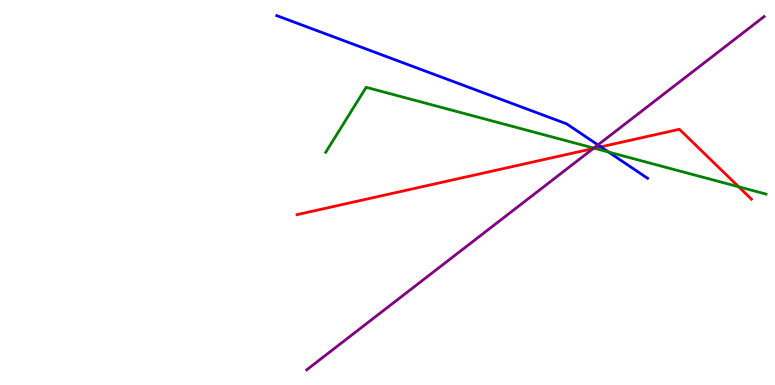[{'lines': ['blue', 'red'], 'intersections': [{'x': 7.75, 'y': 6.19}]}, {'lines': ['green', 'red'], 'intersections': [{'x': 7.67, 'y': 6.15}, {'x': 9.53, 'y': 5.15}]}, {'lines': ['purple', 'red'], 'intersections': [{'x': 7.65, 'y': 6.14}]}, {'lines': ['blue', 'green'], 'intersections': [{'x': 7.85, 'y': 6.05}]}, {'lines': ['blue', 'purple'], 'intersections': [{'x': 7.72, 'y': 6.24}]}, {'lines': ['green', 'purple'], 'intersections': [{'x': 7.66, 'y': 6.15}]}]